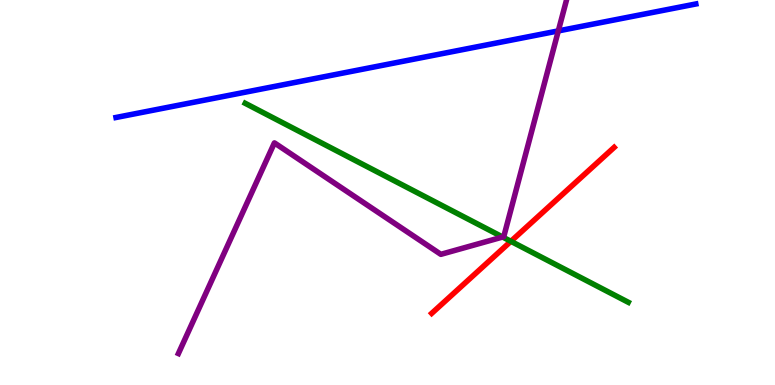[{'lines': ['blue', 'red'], 'intersections': []}, {'lines': ['green', 'red'], 'intersections': [{'x': 6.59, 'y': 3.73}]}, {'lines': ['purple', 'red'], 'intersections': []}, {'lines': ['blue', 'green'], 'intersections': []}, {'lines': ['blue', 'purple'], 'intersections': [{'x': 7.2, 'y': 9.2}]}, {'lines': ['green', 'purple'], 'intersections': [{'x': 6.49, 'y': 3.84}]}]